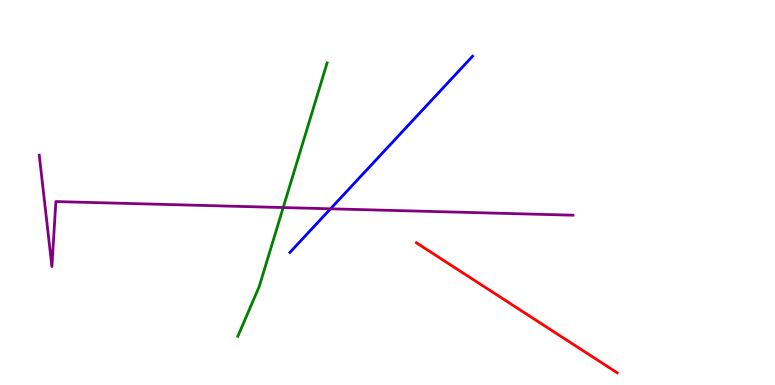[{'lines': ['blue', 'red'], 'intersections': []}, {'lines': ['green', 'red'], 'intersections': []}, {'lines': ['purple', 'red'], 'intersections': []}, {'lines': ['blue', 'green'], 'intersections': []}, {'lines': ['blue', 'purple'], 'intersections': [{'x': 4.26, 'y': 4.58}]}, {'lines': ['green', 'purple'], 'intersections': [{'x': 3.65, 'y': 4.61}]}]